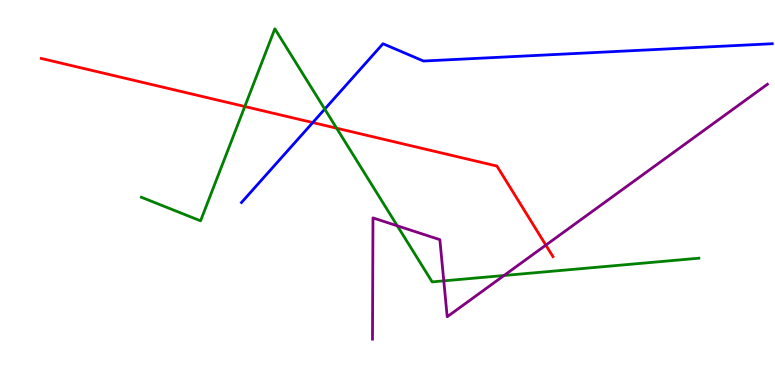[{'lines': ['blue', 'red'], 'intersections': [{'x': 4.04, 'y': 6.82}]}, {'lines': ['green', 'red'], 'intersections': [{'x': 3.16, 'y': 7.23}, {'x': 4.34, 'y': 6.67}]}, {'lines': ['purple', 'red'], 'intersections': [{'x': 7.04, 'y': 3.63}]}, {'lines': ['blue', 'green'], 'intersections': [{'x': 4.19, 'y': 7.17}]}, {'lines': ['blue', 'purple'], 'intersections': []}, {'lines': ['green', 'purple'], 'intersections': [{'x': 5.13, 'y': 4.13}, {'x': 5.73, 'y': 2.71}, {'x': 6.5, 'y': 2.84}]}]